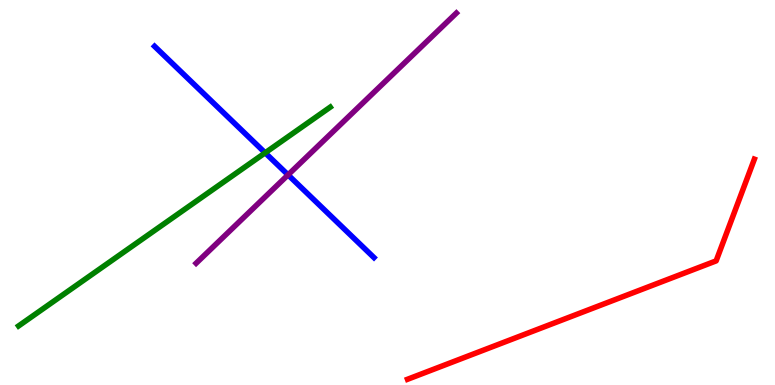[{'lines': ['blue', 'red'], 'intersections': []}, {'lines': ['green', 'red'], 'intersections': []}, {'lines': ['purple', 'red'], 'intersections': []}, {'lines': ['blue', 'green'], 'intersections': [{'x': 3.42, 'y': 6.03}]}, {'lines': ['blue', 'purple'], 'intersections': [{'x': 3.72, 'y': 5.46}]}, {'lines': ['green', 'purple'], 'intersections': []}]